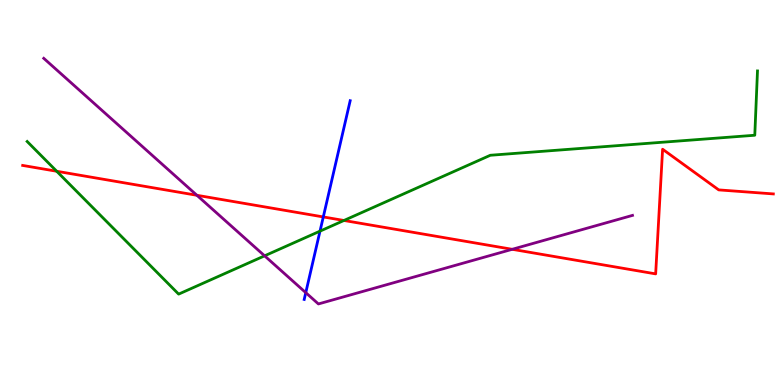[{'lines': ['blue', 'red'], 'intersections': [{'x': 4.17, 'y': 4.37}]}, {'lines': ['green', 'red'], 'intersections': [{'x': 0.732, 'y': 5.55}, {'x': 4.44, 'y': 4.27}]}, {'lines': ['purple', 'red'], 'intersections': [{'x': 2.54, 'y': 4.93}, {'x': 6.61, 'y': 3.52}]}, {'lines': ['blue', 'green'], 'intersections': [{'x': 4.13, 'y': 4.0}]}, {'lines': ['blue', 'purple'], 'intersections': [{'x': 3.95, 'y': 2.4}]}, {'lines': ['green', 'purple'], 'intersections': [{'x': 3.41, 'y': 3.36}]}]